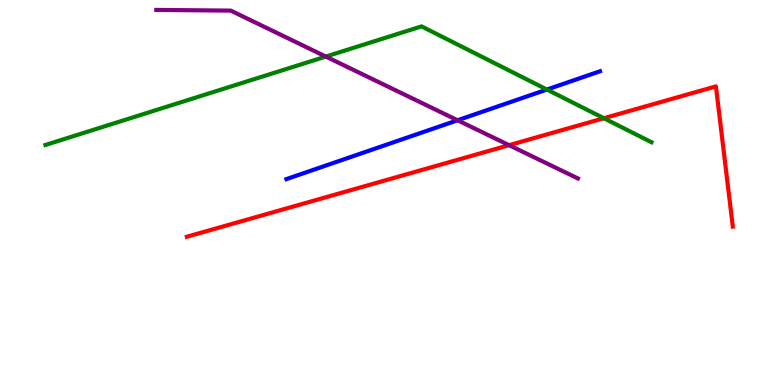[{'lines': ['blue', 'red'], 'intersections': []}, {'lines': ['green', 'red'], 'intersections': [{'x': 7.79, 'y': 6.93}]}, {'lines': ['purple', 'red'], 'intersections': [{'x': 6.57, 'y': 6.23}]}, {'lines': ['blue', 'green'], 'intersections': [{'x': 7.06, 'y': 7.67}]}, {'lines': ['blue', 'purple'], 'intersections': [{'x': 5.9, 'y': 6.88}]}, {'lines': ['green', 'purple'], 'intersections': [{'x': 4.2, 'y': 8.53}]}]